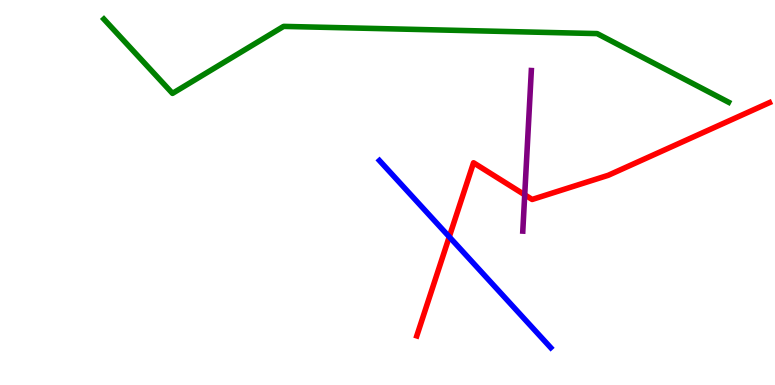[{'lines': ['blue', 'red'], 'intersections': [{'x': 5.8, 'y': 3.85}]}, {'lines': ['green', 'red'], 'intersections': []}, {'lines': ['purple', 'red'], 'intersections': [{'x': 6.77, 'y': 4.94}]}, {'lines': ['blue', 'green'], 'intersections': []}, {'lines': ['blue', 'purple'], 'intersections': []}, {'lines': ['green', 'purple'], 'intersections': []}]